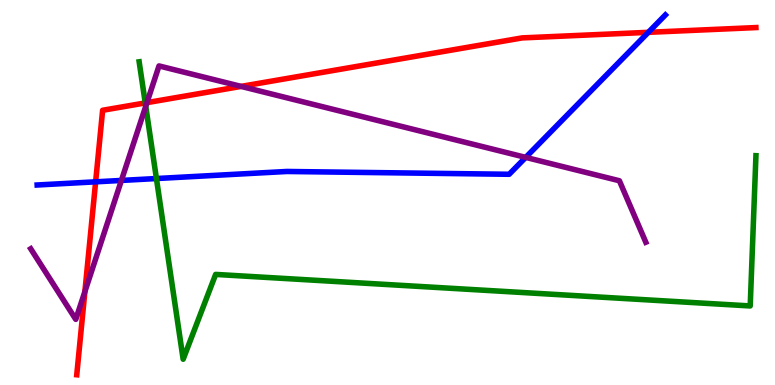[{'lines': ['blue', 'red'], 'intersections': [{'x': 1.23, 'y': 5.28}, {'x': 8.37, 'y': 9.16}]}, {'lines': ['green', 'red'], 'intersections': [{'x': 1.87, 'y': 7.33}]}, {'lines': ['purple', 'red'], 'intersections': [{'x': 1.1, 'y': 2.43}, {'x': 1.9, 'y': 7.33}, {'x': 3.11, 'y': 7.76}]}, {'lines': ['blue', 'green'], 'intersections': [{'x': 2.02, 'y': 5.36}]}, {'lines': ['blue', 'purple'], 'intersections': [{'x': 1.57, 'y': 5.31}, {'x': 6.78, 'y': 5.91}]}, {'lines': ['green', 'purple'], 'intersections': [{'x': 1.88, 'y': 7.24}]}]